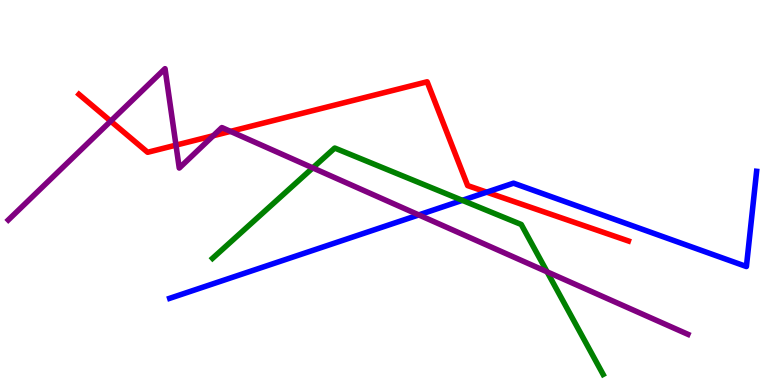[{'lines': ['blue', 'red'], 'intersections': [{'x': 6.28, 'y': 5.01}]}, {'lines': ['green', 'red'], 'intersections': []}, {'lines': ['purple', 'red'], 'intersections': [{'x': 1.43, 'y': 6.85}, {'x': 2.27, 'y': 6.23}, {'x': 2.75, 'y': 6.47}, {'x': 2.97, 'y': 6.59}]}, {'lines': ['blue', 'green'], 'intersections': [{'x': 5.97, 'y': 4.8}]}, {'lines': ['blue', 'purple'], 'intersections': [{'x': 5.4, 'y': 4.42}]}, {'lines': ['green', 'purple'], 'intersections': [{'x': 4.04, 'y': 5.64}, {'x': 7.06, 'y': 2.94}]}]